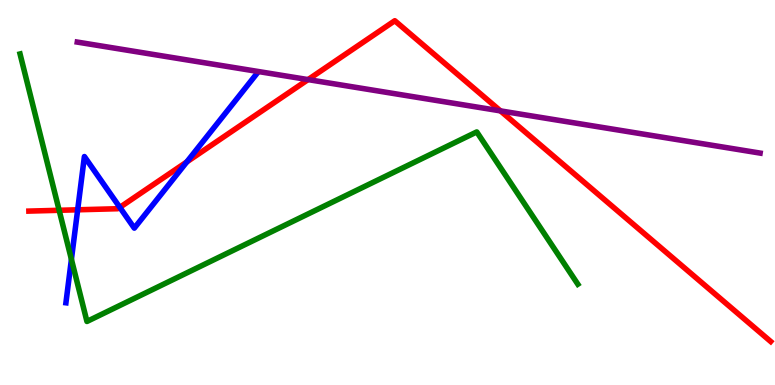[{'lines': ['blue', 'red'], 'intersections': [{'x': 1.0, 'y': 4.55}, {'x': 1.55, 'y': 4.61}, {'x': 2.41, 'y': 5.79}]}, {'lines': ['green', 'red'], 'intersections': [{'x': 0.763, 'y': 4.54}]}, {'lines': ['purple', 'red'], 'intersections': [{'x': 3.98, 'y': 7.93}, {'x': 6.46, 'y': 7.12}]}, {'lines': ['blue', 'green'], 'intersections': [{'x': 0.921, 'y': 3.26}]}, {'lines': ['blue', 'purple'], 'intersections': []}, {'lines': ['green', 'purple'], 'intersections': []}]